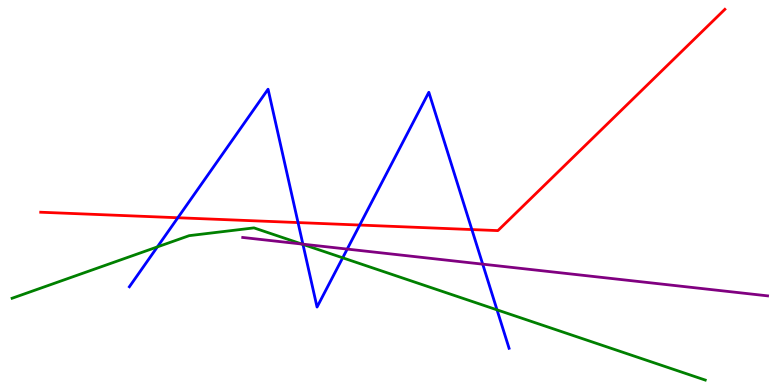[{'lines': ['blue', 'red'], 'intersections': [{'x': 2.29, 'y': 4.34}, {'x': 3.85, 'y': 4.22}, {'x': 4.64, 'y': 4.15}, {'x': 6.09, 'y': 4.04}]}, {'lines': ['green', 'red'], 'intersections': []}, {'lines': ['purple', 'red'], 'intersections': []}, {'lines': ['blue', 'green'], 'intersections': [{'x': 2.03, 'y': 3.59}, {'x': 3.91, 'y': 3.65}, {'x': 4.42, 'y': 3.3}, {'x': 6.41, 'y': 1.95}]}, {'lines': ['blue', 'purple'], 'intersections': [{'x': 3.91, 'y': 3.66}, {'x': 4.48, 'y': 3.53}, {'x': 6.23, 'y': 3.14}]}, {'lines': ['green', 'purple'], 'intersections': [{'x': 3.9, 'y': 3.66}]}]